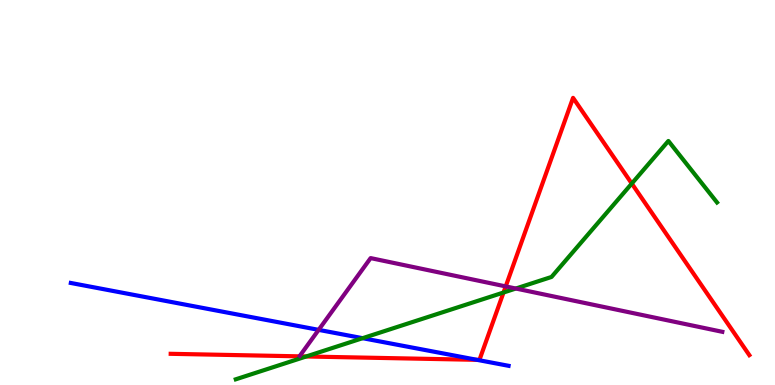[{'lines': ['blue', 'red'], 'intersections': [{'x': 6.15, 'y': 0.654}]}, {'lines': ['green', 'red'], 'intersections': [{'x': 3.95, 'y': 0.741}, {'x': 6.5, 'y': 2.4}, {'x': 8.15, 'y': 5.23}]}, {'lines': ['purple', 'red'], 'intersections': [{'x': 6.53, 'y': 2.56}]}, {'lines': ['blue', 'green'], 'intersections': [{'x': 4.68, 'y': 1.22}]}, {'lines': ['blue', 'purple'], 'intersections': [{'x': 4.11, 'y': 1.43}]}, {'lines': ['green', 'purple'], 'intersections': [{'x': 6.66, 'y': 2.51}]}]